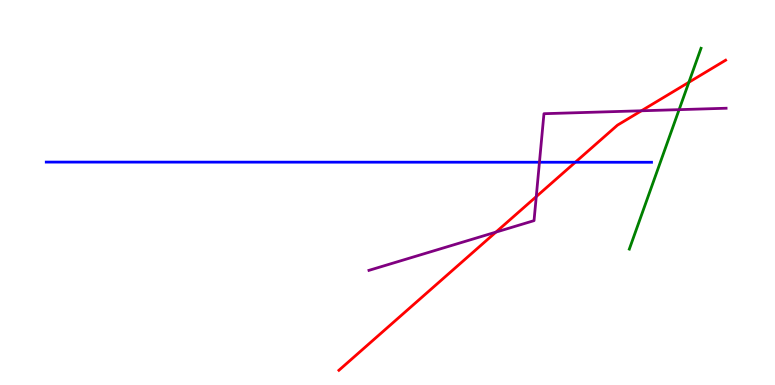[{'lines': ['blue', 'red'], 'intersections': [{'x': 7.42, 'y': 5.79}]}, {'lines': ['green', 'red'], 'intersections': [{'x': 8.89, 'y': 7.86}]}, {'lines': ['purple', 'red'], 'intersections': [{'x': 6.4, 'y': 3.97}, {'x': 6.92, 'y': 4.89}, {'x': 8.28, 'y': 7.12}]}, {'lines': ['blue', 'green'], 'intersections': []}, {'lines': ['blue', 'purple'], 'intersections': [{'x': 6.96, 'y': 5.79}]}, {'lines': ['green', 'purple'], 'intersections': [{'x': 8.76, 'y': 7.15}]}]